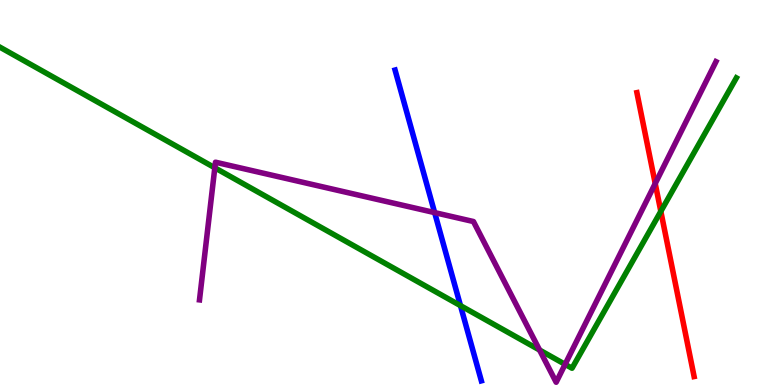[{'lines': ['blue', 'red'], 'intersections': []}, {'lines': ['green', 'red'], 'intersections': [{'x': 8.53, 'y': 4.51}]}, {'lines': ['purple', 'red'], 'intersections': [{'x': 8.45, 'y': 5.23}]}, {'lines': ['blue', 'green'], 'intersections': [{'x': 5.94, 'y': 2.06}]}, {'lines': ['blue', 'purple'], 'intersections': [{'x': 5.61, 'y': 4.48}]}, {'lines': ['green', 'purple'], 'intersections': [{'x': 2.77, 'y': 5.64}, {'x': 6.96, 'y': 0.909}, {'x': 7.29, 'y': 0.537}]}]